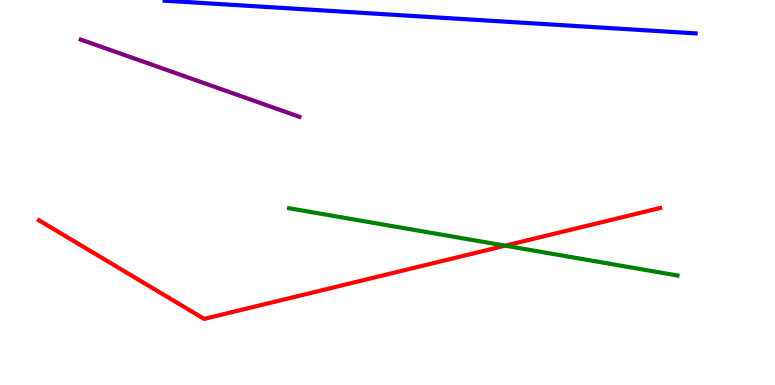[{'lines': ['blue', 'red'], 'intersections': []}, {'lines': ['green', 'red'], 'intersections': [{'x': 6.52, 'y': 3.62}]}, {'lines': ['purple', 'red'], 'intersections': []}, {'lines': ['blue', 'green'], 'intersections': []}, {'lines': ['blue', 'purple'], 'intersections': []}, {'lines': ['green', 'purple'], 'intersections': []}]